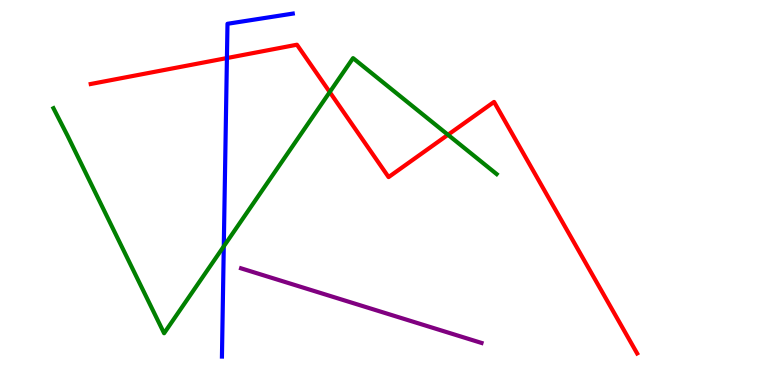[{'lines': ['blue', 'red'], 'intersections': [{'x': 2.93, 'y': 8.49}]}, {'lines': ['green', 'red'], 'intersections': [{'x': 4.25, 'y': 7.61}, {'x': 5.78, 'y': 6.5}]}, {'lines': ['purple', 'red'], 'intersections': []}, {'lines': ['blue', 'green'], 'intersections': [{'x': 2.89, 'y': 3.6}]}, {'lines': ['blue', 'purple'], 'intersections': []}, {'lines': ['green', 'purple'], 'intersections': []}]